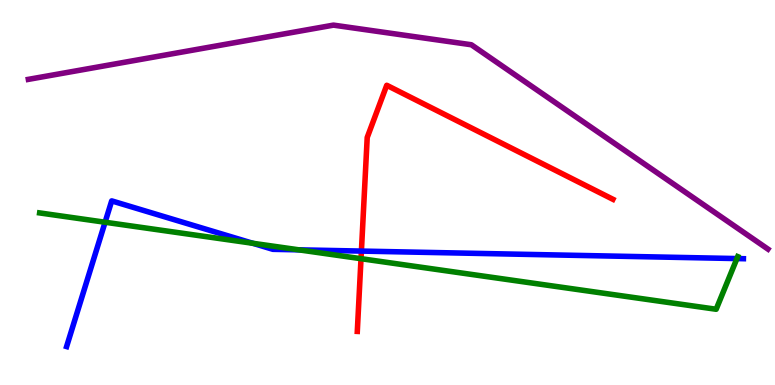[{'lines': ['blue', 'red'], 'intersections': [{'x': 4.66, 'y': 3.48}]}, {'lines': ['green', 'red'], 'intersections': [{'x': 4.66, 'y': 3.28}]}, {'lines': ['purple', 'red'], 'intersections': []}, {'lines': ['blue', 'green'], 'intersections': [{'x': 1.36, 'y': 4.23}, {'x': 3.26, 'y': 3.68}, {'x': 3.86, 'y': 3.51}, {'x': 9.51, 'y': 3.28}]}, {'lines': ['blue', 'purple'], 'intersections': []}, {'lines': ['green', 'purple'], 'intersections': []}]